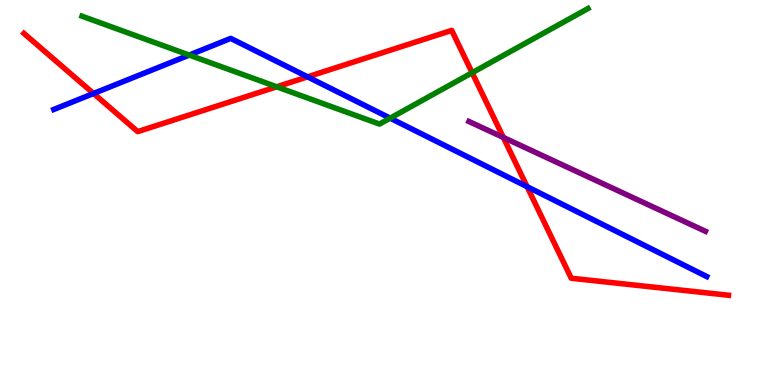[{'lines': ['blue', 'red'], 'intersections': [{'x': 1.21, 'y': 7.57}, {'x': 3.97, 'y': 8.0}, {'x': 6.8, 'y': 5.15}]}, {'lines': ['green', 'red'], 'intersections': [{'x': 3.57, 'y': 7.75}, {'x': 6.09, 'y': 8.11}]}, {'lines': ['purple', 'red'], 'intersections': [{'x': 6.49, 'y': 6.43}]}, {'lines': ['blue', 'green'], 'intersections': [{'x': 2.44, 'y': 8.57}, {'x': 5.03, 'y': 6.93}]}, {'lines': ['blue', 'purple'], 'intersections': []}, {'lines': ['green', 'purple'], 'intersections': []}]